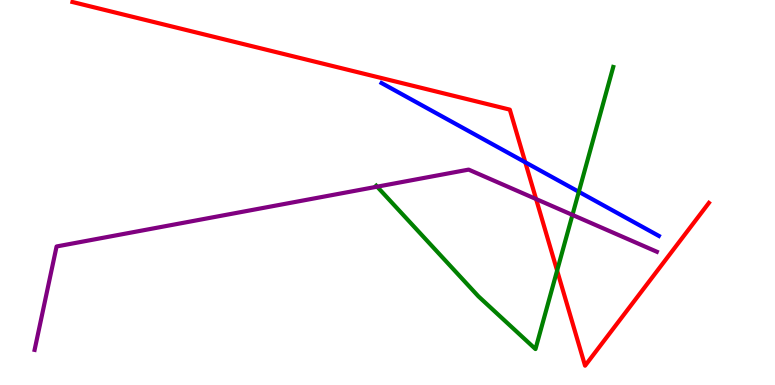[{'lines': ['blue', 'red'], 'intersections': [{'x': 6.78, 'y': 5.79}]}, {'lines': ['green', 'red'], 'intersections': [{'x': 7.19, 'y': 2.97}]}, {'lines': ['purple', 'red'], 'intersections': [{'x': 6.92, 'y': 4.83}]}, {'lines': ['blue', 'green'], 'intersections': [{'x': 7.47, 'y': 5.02}]}, {'lines': ['blue', 'purple'], 'intersections': []}, {'lines': ['green', 'purple'], 'intersections': [{'x': 4.87, 'y': 5.15}, {'x': 7.39, 'y': 4.42}]}]